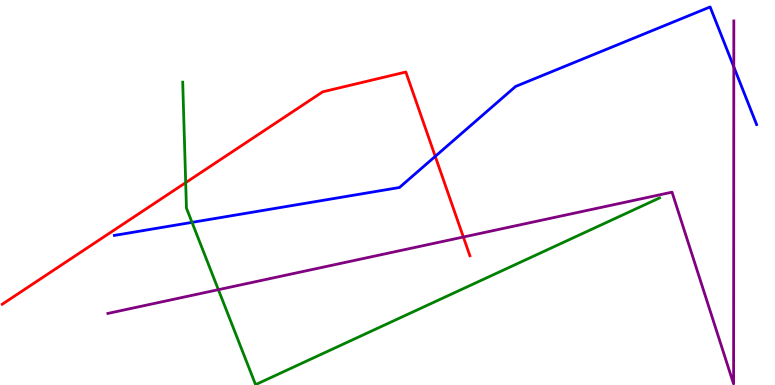[{'lines': ['blue', 'red'], 'intersections': [{'x': 5.62, 'y': 5.94}]}, {'lines': ['green', 'red'], 'intersections': [{'x': 2.4, 'y': 5.26}]}, {'lines': ['purple', 'red'], 'intersections': [{'x': 5.98, 'y': 3.84}]}, {'lines': ['blue', 'green'], 'intersections': [{'x': 2.48, 'y': 4.22}]}, {'lines': ['blue', 'purple'], 'intersections': [{'x': 9.47, 'y': 8.26}]}, {'lines': ['green', 'purple'], 'intersections': [{'x': 2.82, 'y': 2.48}]}]